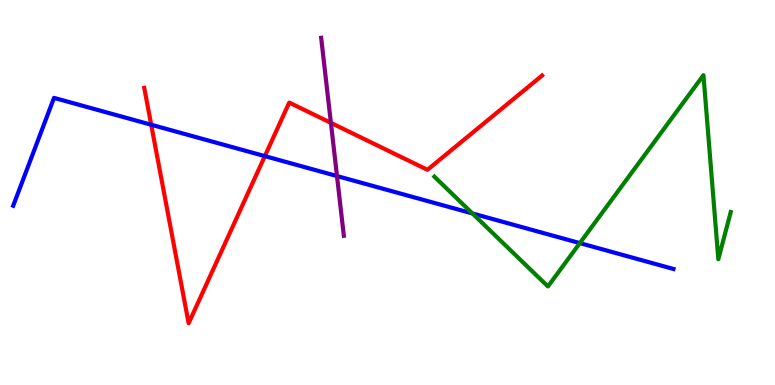[{'lines': ['blue', 'red'], 'intersections': [{'x': 1.95, 'y': 6.76}, {'x': 3.42, 'y': 5.94}]}, {'lines': ['green', 'red'], 'intersections': []}, {'lines': ['purple', 'red'], 'intersections': [{'x': 4.27, 'y': 6.81}]}, {'lines': ['blue', 'green'], 'intersections': [{'x': 6.1, 'y': 4.46}, {'x': 7.48, 'y': 3.69}]}, {'lines': ['blue', 'purple'], 'intersections': [{'x': 4.35, 'y': 5.43}]}, {'lines': ['green', 'purple'], 'intersections': []}]